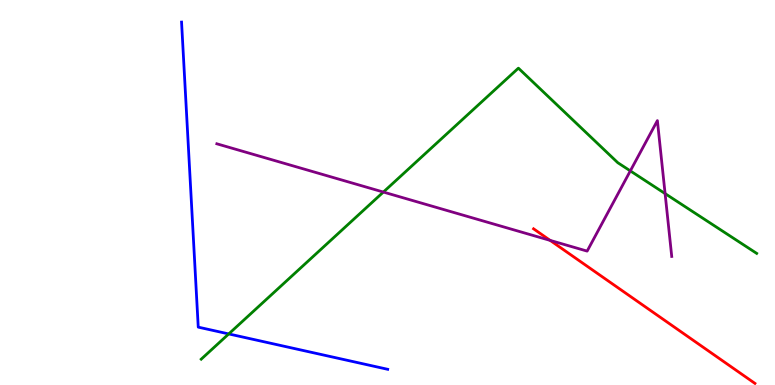[{'lines': ['blue', 'red'], 'intersections': []}, {'lines': ['green', 'red'], 'intersections': []}, {'lines': ['purple', 'red'], 'intersections': [{'x': 7.1, 'y': 3.76}]}, {'lines': ['blue', 'green'], 'intersections': [{'x': 2.95, 'y': 1.33}]}, {'lines': ['blue', 'purple'], 'intersections': []}, {'lines': ['green', 'purple'], 'intersections': [{'x': 4.95, 'y': 5.01}, {'x': 8.13, 'y': 5.56}, {'x': 8.58, 'y': 4.97}]}]